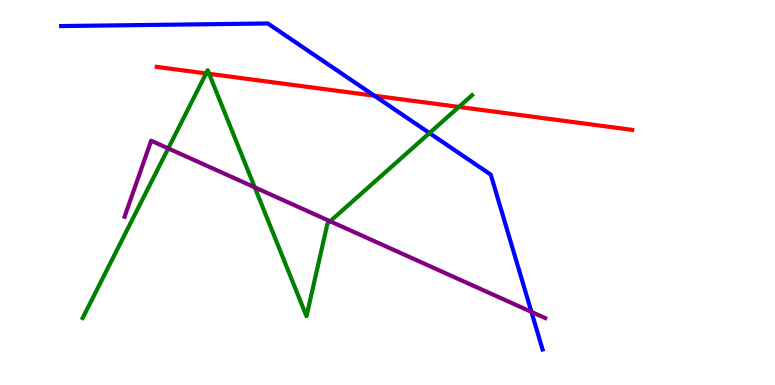[{'lines': ['blue', 'red'], 'intersections': [{'x': 4.83, 'y': 7.51}]}, {'lines': ['green', 'red'], 'intersections': [{'x': 2.66, 'y': 8.09}, {'x': 2.7, 'y': 8.08}, {'x': 5.92, 'y': 7.22}]}, {'lines': ['purple', 'red'], 'intersections': []}, {'lines': ['blue', 'green'], 'intersections': [{'x': 5.54, 'y': 6.54}]}, {'lines': ['blue', 'purple'], 'intersections': [{'x': 6.86, 'y': 1.9}]}, {'lines': ['green', 'purple'], 'intersections': [{'x': 2.17, 'y': 6.15}, {'x': 3.29, 'y': 5.13}, {'x': 4.26, 'y': 4.25}]}]